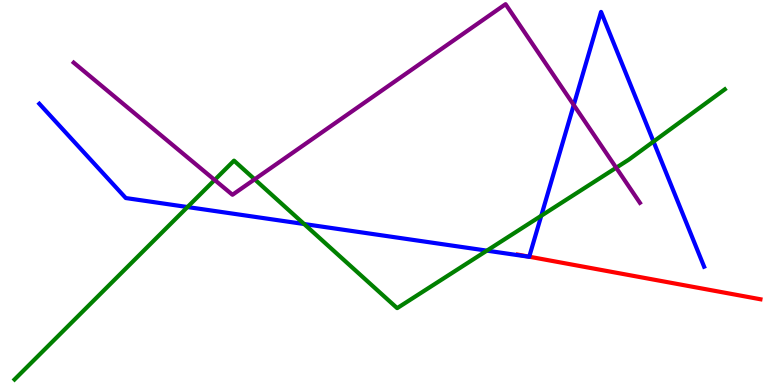[{'lines': ['blue', 'red'], 'intersections': [{'x': 6.83, 'y': 3.33}]}, {'lines': ['green', 'red'], 'intersections': []}, {'lines': ['purple', 'red'], 'intersections': []}, {'lines': ['blue', 'green'], 'intersections': [{'x': 2.42, 'y': 4.62}, {'x': 3.92, 'y': 4.18}, {'x': 6.28, 'y': 3.49}, {'x': 6.98, 'y': 4.4}, {'x': 8.43, 'y': 6.32}]}, {'lines': ['blue', 'purple'], 'intersections': [{'x': 7.4, 'y': 7.27}]}, {'lines': ['green', 'purple'], 'intersections': [{'x': 2.77, 'y': 5.33}, {'x': 3.29, 'y': 5.34}, {'x': 7.95, 'y': 5.64}]}]